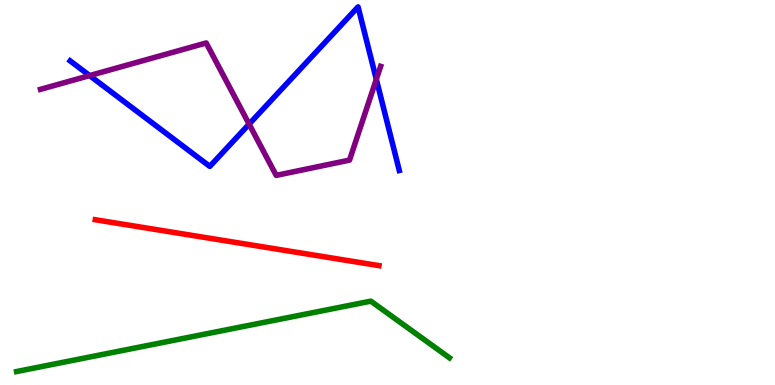[{'lines': ['blue', 'red'], 'intersections': []}, {'lines': ['green', 'red'], 'intersections': []}, {'lines': ['purple', 'red'], 'intersections': []}, {'lines': ['blue', 'green'], 'intersections': []}, {'lines': ['blue', 'purple'], 'intersections': [{'x': 1.16, 'y': 8.04}, {'x': 3.21, 'y': 6.78}, {'x': 4.86, 'y': 7.94}]}, {'lines': ['green', 'purple'], 'intersections': []}]